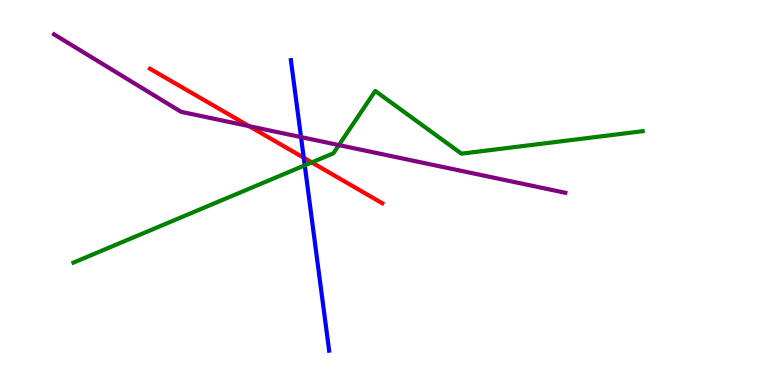[{'lines': ['blue', 'red'], 'intersections': [{'x': 3.92, 'y': 5.9}]}, {'lines': ['green', 'red'], 'intersections': [{'x': 4.02, 'y': 5.78}]}, {'lines': ['purple', 'red'], 'intersections': [{'x': 3.21, 'y': 6.72}]}, {'lines': ['blue', 'green'], 'intersections': [{'x': 3.93, 'y': 5.71}]}, {'lines': ['blue', 'purple'], 'intersections': [{'x': 3.88, 'y': 6.44}]}, {'lines': ['green', 'purple'], 'intersections': [{'x': 4.37, 'y': 6.23}]}]